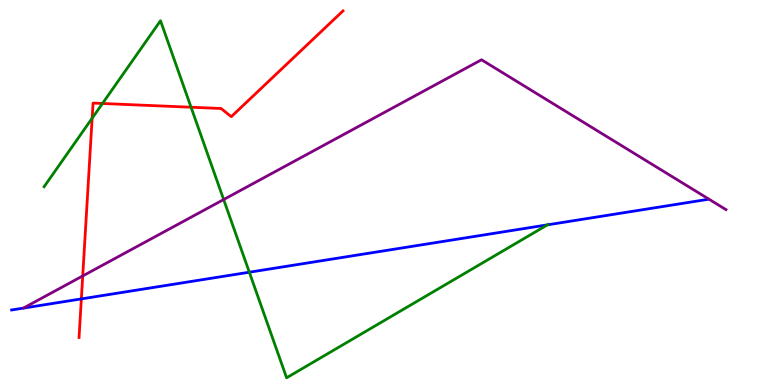[{'lines': ['blue', 'red'], 'intersections': [{'x': 1.05, 'y': 2.24}]}, {'lines': ['green', 'red'], 'intersections': [{'x': 1.19, 'y': 6.93}, {'x': 1.32, 'y': 7.31}, {'x': 2.47, 'y': 7.21}]}, {'lines': ['purple', 'red'], 'intersections': [{'x': 1.07, 'y': 2.83}]}, {'lines': ['blue', 'green'], 'intersections': [{'x': 3.22, 'y': 2.93}, {'x': 7.06, 'y': 4.16}]}, {'lines': ['blue', 'purple'], 'intersections': []}, {'lines': ['green', 'purple'], 'intersections': [{'x': 2.89, 'y': 4.82}]}]